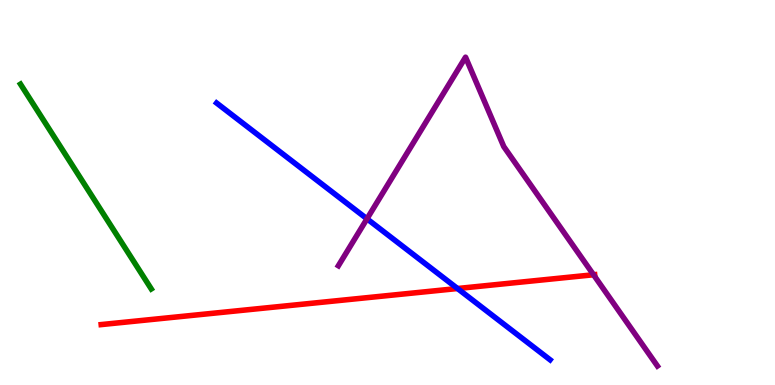[{'lines': ['blue', 'red'], 'intersections': [{'x': 5.9, 'y': 2.51}]}, {'lines': ['green', 'red'], 'intersections': []}, {'lines': ['purple', 'red'], 'intersections': [{'x': 7.66, 'y': 2.86}]}, {'lines': ['blue', 'green'], 'intersections': []}, {'lines': ['blue', 'purple'], 'intersections': [{'x': 4.74, 'y': 4.32}]}, {'lines': ['green', 'purple'], 'intersections': []}]